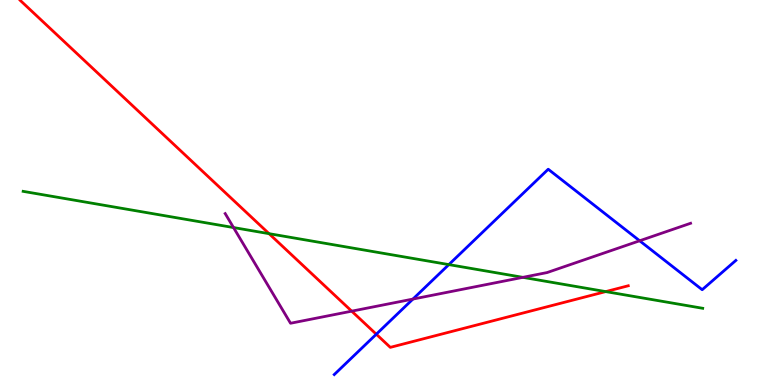[{'lines': ['blue', 'red'], 'intersections': [{'x': 4.86, 'y': 1.32}]}, {'lines': ['green', 'red'], 'intersections': [{'x': 3.47, 'y': 3.93}, {'x': 7.82, 'y': 2.43}]}, {'lines': ['purple', 'red'], 'intersections': [{'x': 4.54, 'y': 1.92}]}, {'lines': ['blue', 'green'], 'intersections': [{'x': 5.79, 'y': 3.13}]}, {'lines': ['blue', 'purple'], 'intersections': [{'x': 5.33, 'y': 2.23}, {'x': 8.25, 'y': 3.75}]}, {'lines': ['green', 'purple'], 'intersections': [{'x': 3.01, 'y': 4.09}, {'x': 6.75, 'y': 2.8}]}]